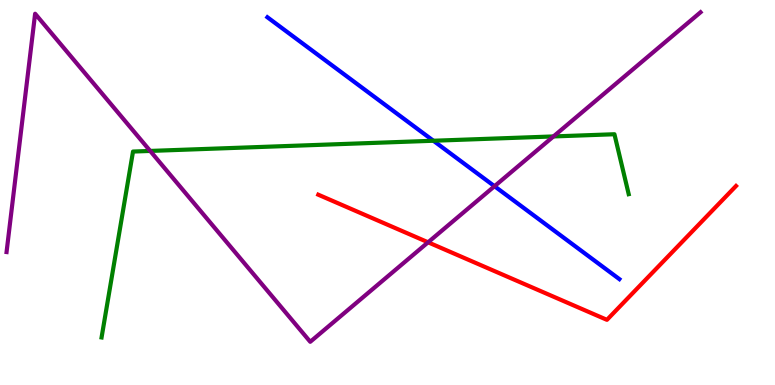[{'lines': ['blue', 'red'], 'intersections': []}, {'lines': ['green', 'red'], 'intersections': []}, {'lines': ['purple', 'red'], 'intersections': [{'x': 5.52, 'y': 3.71}]}, {'lines': ['blue', 'green'], 'intersections': [{'x': 5.59, 'y': 6.34}]}, {'lines': ['blue', 'purple'], 'intersections': [{'x': 6.38, 'y': 5.16}]}, {'lines': ['green', 'purple'], 'intersections': [{'x': 1.94, 'y': 6.08}, {'x': 7.14, 'y': 6.46}]}]